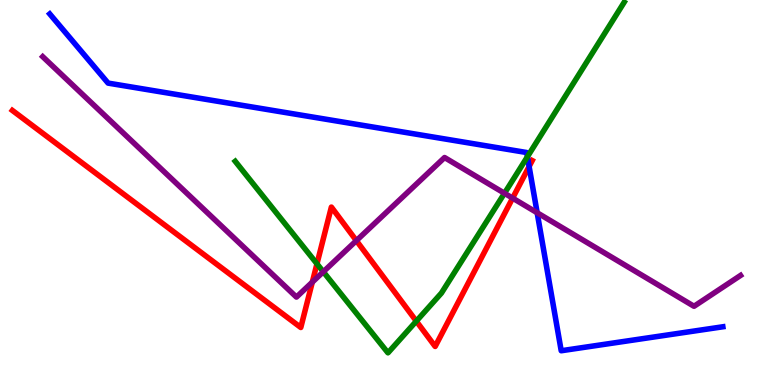[{'lines': ['blue', 'red'], 'intersections': [{'x': 6.83, 'y': 5.68}]}, {'lines': ['green', 'red'], 'intersections': [{'x': 4.09, 'y': 3.15}, {'x': 5.37, 'y': 1.66}]}, {'lines': ['purple', 'red'], 'intersections': [{'x': 4.03, 'y': 2.67}, {'x': 4.6, 'y': 3.75}, {'x': 6.61, 'y': 4.85}]}, {'lines': ['blue', 'green'], 'intersections': [{'x': 6.81, 'y': 5.93}]}, {'lines': ['blue', 'purple'], 'intersections': [{'x': 6.93, 'y': 4.47}]}, {'lines': ['green', 'purple'], 'intersections': [{'x': 4.17, 'y': 2.94}, {'x': 6.51, 'y': 4.98}]}]